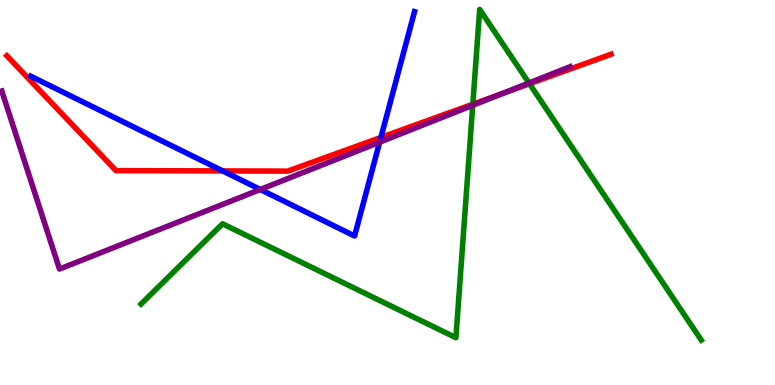[{'lines': ['blue', 'red'], 'intersections': [{'x': 2.87, 'y': 5.56}, {'x': 4.91, 'y': 6.43}]}, {'lines': ['green', 'red'], 'intersections': [{'x': 6.1, 'y': 7.29}, {'x': 6.83, 'y': 7.82}]}, {'lines': ['purple', 'red'], 'intersections': [{'x': 6.48, 'y': 7.57}]}, {'lines': ['blue', 'green'], 'intersections': []}, {'lines': ['blue', 'purple'], 'intersections': [{'x': 3.36, 'y': 5.08}, {'x': 4.9, 'y': 6.31}]}, {'lines': ['green', 'purple'], 'intersections': [{'x': 6.1, 'y': 7.27}, {'x': 6.83, 'y': 7.84}]}]